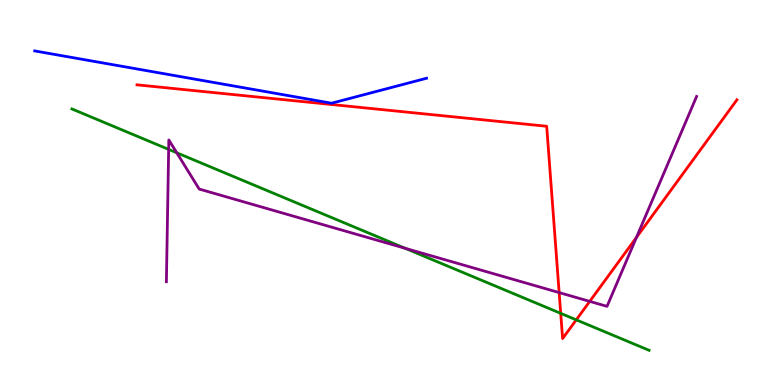[{'lines': ['blue', 'red'], 'intersections': []}, {'lines': ['green', 'red'], 'intersections': [{'x': 7.23, 'y': 1.86}, {'x': 7.44, 'y': 1.69}]}, {'lines': ['purple', 'red'], 'intersections': [{'x': 7.21, 'y': 2.4}, {'x': 7.61, 'y': 2.17}, {'x': 8.21, 'y': 3.83}]}, {'lines': ['blue', 'green'], 'intersections': []}, {'lines': ['blue', 'purple'], 'intersections': []}, {'lines': ['green', 'purple'], 'intersections': [{'x': 2.18, 'y': 6.12}, {'x': 2.28, 'y': 6.03}, {'x': 5.23, 'y': 3.55}]}]